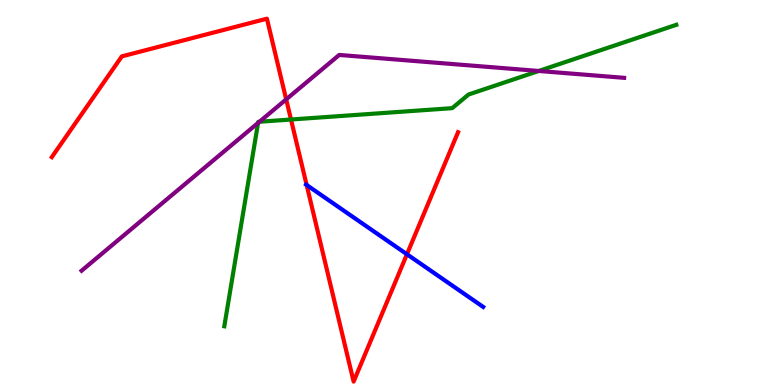[{'lines': ['blue', 'red'], 'intersections': [{'x': 3.96, 'y': 5.19}, {'x': 5.25, 'y': 3.4}]}, {'lines': ['green', 'red'], 'intersections': [{'x': 3.75, 'y': 6.9}]}, {'lines': ['purple', 'red'], 'intersections': [{'x': 3.69, 'y': 7.42}]}, {'lines': ['blue', 'green'], 'intersections': []}, {'lines': ['blue', 'purple'], 'intersections': []}, {'lines': ['green', 'purple'], 'intersections': [{'x': 3.33, 'y': 6.81}, {'x': 3.35, 'y': 6.84}, {'x': 6.95, 'y': 8.16}]}]